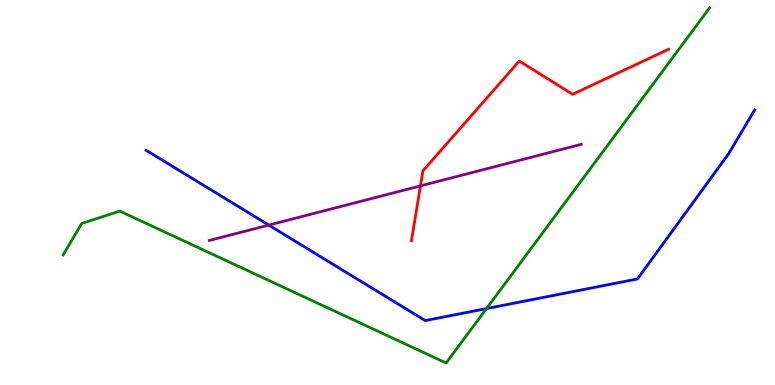[{'lines': ['blue', 'red'], 'intersections': []}, {'lines': ['green', 'red'], 'intersections': []}, {'lines': ['purple', 'red'], 'intersections': [{'x': 5.43, 'y': 5.17}]}, {'lines': ['blue', 'green'], 'intersections': [{'x': 6.28, 'y': 1.99}]}, {'lines': ['blue', 'purple'], 'intersections': [{'x': 3.47, 'y': 4.15}]}, {'lines': ['green', 'purple'], 'intersections': []}]